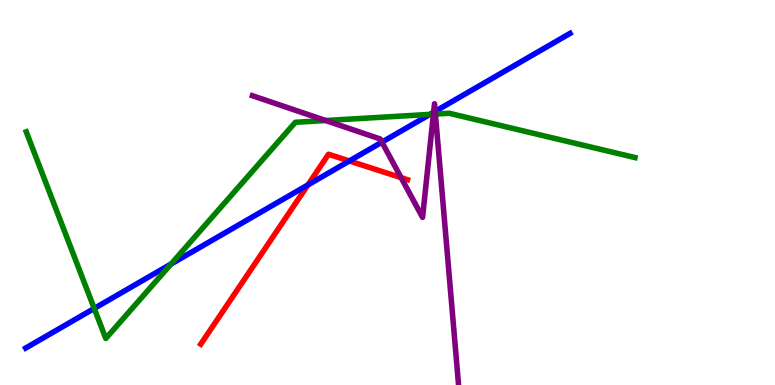[{'lines': ['blue', 'red'], 'intersections': [{'x': 3.97, 'y': 5.2}, {'x': 4.51, 'y': 5.82}]}, {'lines': ['green', 'red'], 'intersections': []}, {'lines': ['purple', 'red'], 'intersections': [{'x': 5.18, 'y': 5.39}]}, {'lines': ['blue', 'green'], 'intersections': [{'x': 1.22, 'y': 1.99}, {'x': 2.21, 'y': 3.14}, {'x': 5.55, 'y': 7.03}]}, {'lines': ['blue', 'purple'], 'intersections': [{'x': 4.93, 'y': 6.31}, {'x': 5.59, 'y': 7.08}, {'x': 5.61, 'y': 7.11}]}, {'lines': ['green', 'purple'], 'intersections': [{'x': 4.2, 'y': 6.87}, {'x': 5.59, 'y': 7.03}, {'x': 5.62, 'y': 7.04}]}]